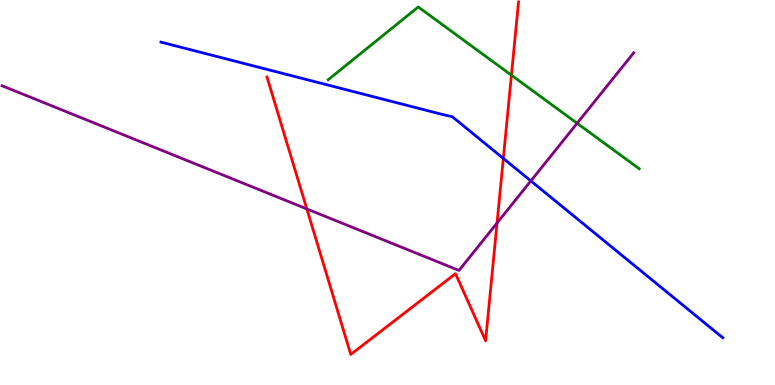[{'lines': ['blue', 'red'], 'intersections': [{'x': 6.49, 'y': 5.89}]}, {'lines': ['green', 'red'], 'intersections': [{'x': 6.6, 'y': 8.05}]}, {'lines': ['purple', 'red'], 'intersections': [{'x': 3.96, 'y': 4.57}, {'x': 6.41, 'y': 4.21}]}, {'lines': ['blue', 'green'], 'intersections': []}, {'lines': ['blue', 'purple'], 'intersections': [{'x': 6.85, 'y': 5.3}]}, {'lines': ['green', 'purple'], 'intersections': [{'x': 7.45, 'y': 6.8}]}]